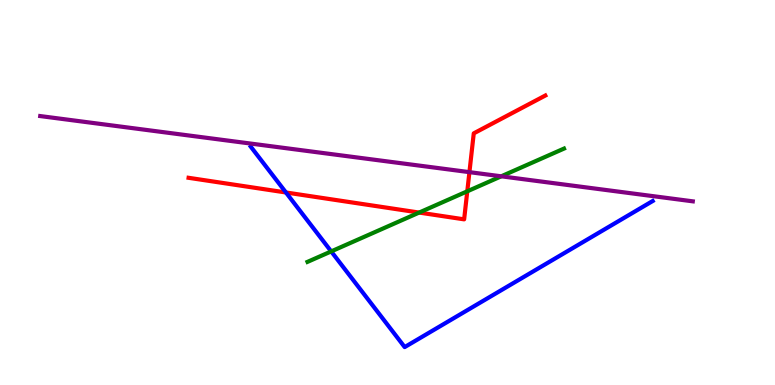[{'lines': ['blue', 'red'], 'intersections': [{'x': 3.69, 'y': 5.0}]}, {'lines': ['green', 'red'], 'intersections': [{'x': 5.41, 'y': 4.48}, {'x': 6.03, 'y': 5.03}]}, {'lines': ['purple', 'red'], 'intersections': [{'x': 6.06, 'y': 5.53}]}, {'lines': ['blue', 'green'], 'intersections': [{'x': 4.27, 'y': 3.47}]}, {'lines': ['blue', 'purple'], 'intersections': []}, {'lines': ['green', 'purple'], 'intersections': [{'x': 6.47, 'y': 5.42}]}]